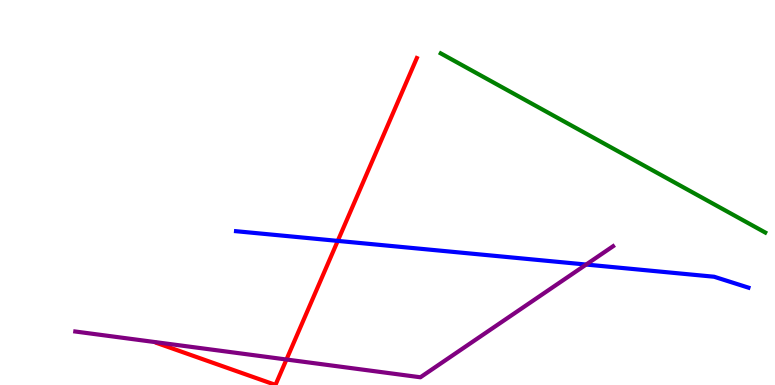[{'lines': ['blue', 'red'], 'intersections': [{'x': 4.36, 'y': 3.74}]}, {'lines': ['green', 'red'], 'intersections': []}, {'lines': ['purple', 'red'], 'intersections': [{'x': 3.7, 'y': 0.662}]}, {'lines': ['blue', 'green'], 'intersections': []}, {'lines': ['blue', 'purple'], 'intersections': [{'x': 7.56, 'y': 3.13}]}, {'lines': ['green', 'purple'], 'intersections': []}]